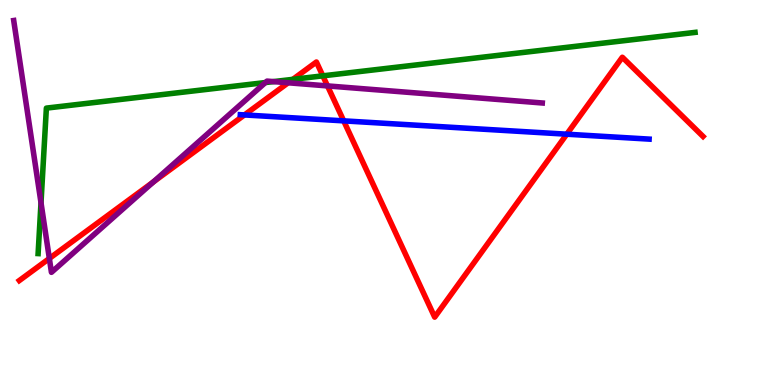[{'lines': ['blue', 'red'], 'intersections': [{'x': 3.15, 'y': 7.01}, {'x': 4.43, 'y': 6.86}, {'x': 7.31, 'y': 6.51}]}, {'lines': ['green', 'red'], 'intersections': [{'x': 3.78, 'y': 7.94}, {'x': 4.17, 'y': 8.03}]}, {'lines': ['purple', 'red'], 'intersections': [{'x': 0.637, 'y': 3.29}, {'x': 1.98, 'y': 5.27}, {'x': 3.72, 'y': 7.85}, {'x': 4.23, 'y': 7.77}]}, {'lines': ['blue', 'green'], 'intersections': []}, {'lines': ['blue', 'purple'], 'intersections': []}, {'lines': ['green', 'purple'], 'intersections': [{'x': 0.529, 'y': 4.73}, {'x': 3.42, 'y': 7.86}, {'x': 3.53, 'y': 7.88}]}]